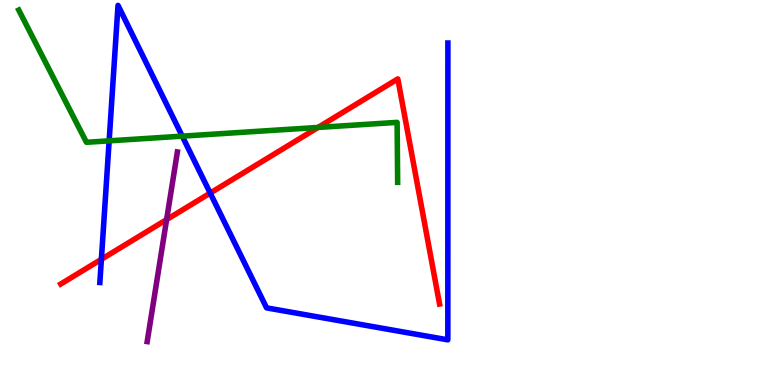[{'lines': ['blue', 'red'], 'intersections': [{'x': 1.31, 'y': 3.27}, {'x': 2.71, 'y': 4.99}]}, {'lines': ['green', 'red'], 'intersections': [{'x': 4.1, 'y': 6.69}]}, {'lines': ['purple', 'red'], 'intersections': [{'x': 2.15, 'y': 4.3}]}, {'lines': ['blue', 'green'], 'intersections': [{'x': 1.41, 'y': 6.34}, {'x': 2.35, 'y': 6.46}]}, {'lines': ['blue', 'purple'], 'intersections': []}, {'lines': ['green', 'purple'], 'intersections': []}]